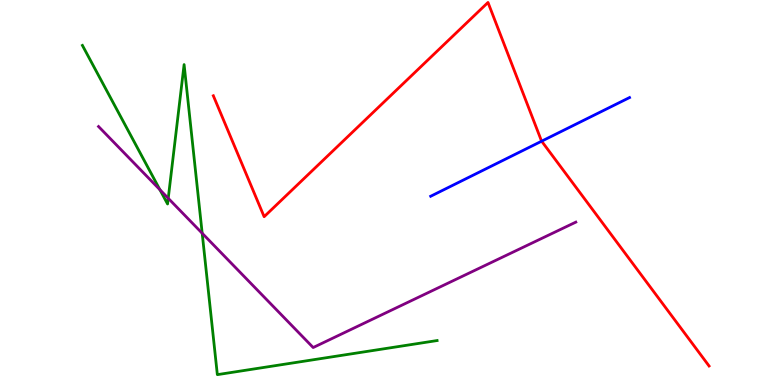[{'lines': ['blue', 'red'], 'intersections': [{'x': 6.99, 'y': 6.33}]}, {'lines': ['green', 'red'], 'intersections': []}, {'lines': ['purple', 'red'], 'intersections': []}, {'lines': ['blue', 'green'], 'intersections': []}, {'lines': ['blue', 'purple'], 'intersections': []}, {'lines': ['green', 'purple'], 'intersections': [{'x': 2.06, 'y': 5.07}, {'x': 2.17, 'y': 4.85}, {'x': 2.61, 'y': 3.94}]}]